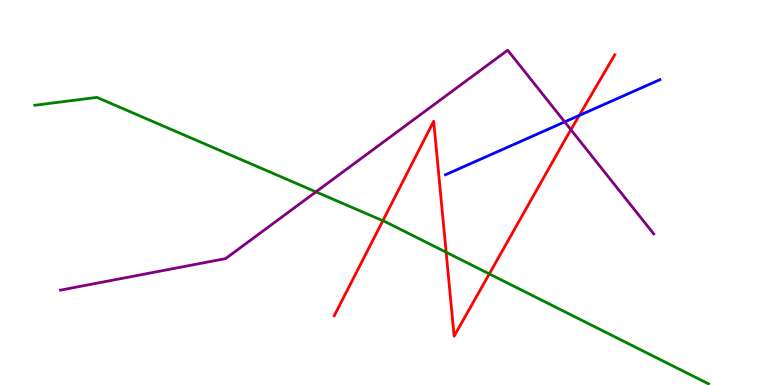[{'lines': ['blue', 'red'], 'intersections': [{'x': 7.47, 'y': 7.0}]}, {'lines': ['green', 'red'], 'intersections': [{'x': 4.94, 'y': 4.27}, {'x': 5.76, 'y': 3.45}, {'x': 6.31, 'y': 2.89}]}, {'lines': ['purple', 'red'], 'intersections': [{'x': 7.37, 'y': 6.63}]}, {'lines': ['blue', 'green'], 'intersections': []}, {'lines': ['blue', 'purple'], 'intersections': [{'x': 7.29, 'y': 6.83}]}, {'lines': ['green', 'purple'], 'intersections': [{'x': 4.08, 'y': 5.02}]}]